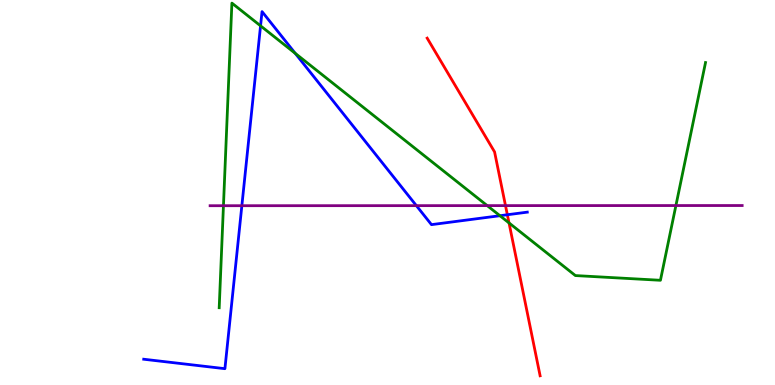[{'lines': ['blue', 'red'], 'intersections': [{'x': 6.55, 'y': 4.42}]}, {'lines': ['green', 'red'], 'intersections': [{'x': 6.57, 'y': 4.21}]}, {'lines': ['purple', 'red'], 'intersections': [{'x': 6.52, 'y': 4.66}]}, {'lines': ['blue', 'green'], 'intersections': [{'x': 3.36, 'y': 9.33}, {'x': 3.81, 'y': 8.61}, {'x': 6.45, 'y': 4.4}]}, {'lines': ['blue', 'purple'], 'intersections': [{'x': 3.12, 'y': 4.66}, {'x': 5.37, 'y': 4.66}]}, {'lines': ['green', 'purple'], 'intersections': [{'x': 2.88, 'y': 4.66}, {'x': 6.29, 'y': 4.66}, {'x': 8.72, 'y': 4.66}]}]